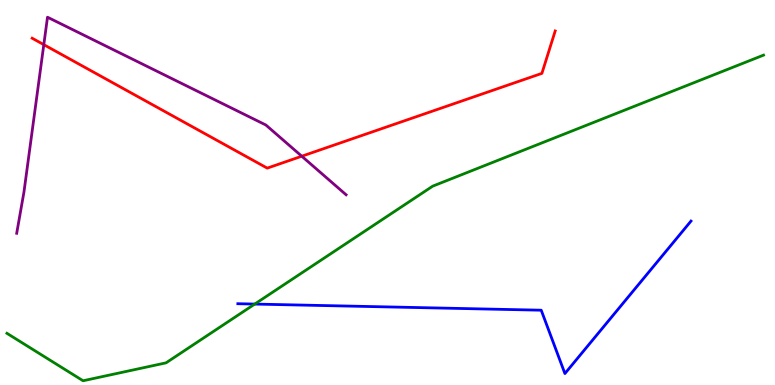[{'lines': ['blue', 'red'], 'intersections': []}, {'lines': ['green', 'red'], 'intersections': []}, {'lines': ['purple', 'red'], 'intersections': [{'x': 0.565, 'y': 8.84}, {'x': 3.89, 'y': 5.94}]}, {'lines': ['blue', 'green'], 'intersections': [{'x': 3.29, 'y': 2.1}]}, {'lines': ['blue', 'purple'], 'intersections': []}, {'lines': ['green', 'purple'], 'intersections': []}]